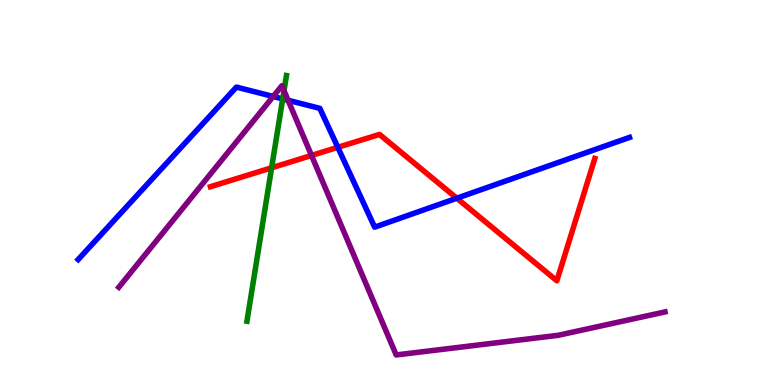[{'lines': ['blue', 'red'], 'intersections': [{'x': 4.36, 'y': 6.17}, {'x': 5.89, 'y': 4.85}]}, {'lines': ['green', 'red'], 'intersections': [{'x': 3.5, 'y': 5.64}]}, {'lines': ['purple', 'red'], 'intersections': [{'x': 4.02, 'y': 5.96}]}, {'lines': ['blue', 'green'], 'intersections': [{'x': 3.65, 'y': 7.43}]}, {'lines': ['blue', 'purple'], 'intersections': [{'x': 3.53, 'y': 7.49}, {'x': 3.72, 'y': 7.4}]}, {'lines': ['green', 'purple'], 'intersections': [{'x': 3.66, 'y': 7.64}]}]